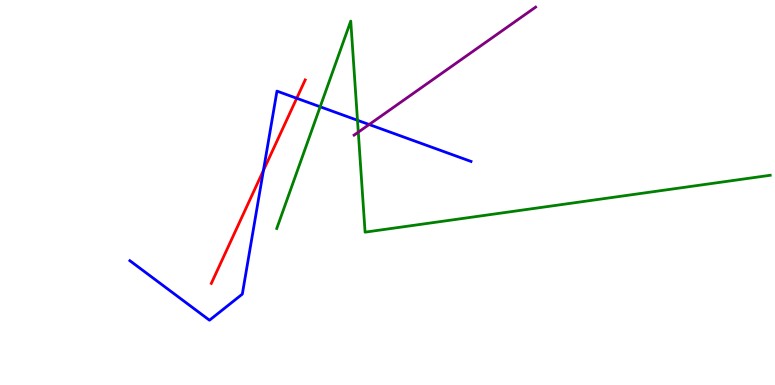[{'lines': ['blue', 'red'], 'intersections': [{'x': 3.4, 'y': 5.57}, {'x': 3.83, 'y': 7.45}]}, {'lines': ['green', 'red'], 'intersections': []}, {'lines': ['purple', 'red'], 'intersections': []}, {'lines': ['blue', 'green'], 'intersections': [{'x': 4.13, 'y': 7.23}, {'x': 4.61, 'y': 6.88}]}, {'lines': ['blue', 'purple'], 'intersections': [{'x': 4.76, 'y': 6.77}]}, {'lines': ['green', 'purple'], 'intersections': [{'x': 4.62, 'y': 6.57}]}]